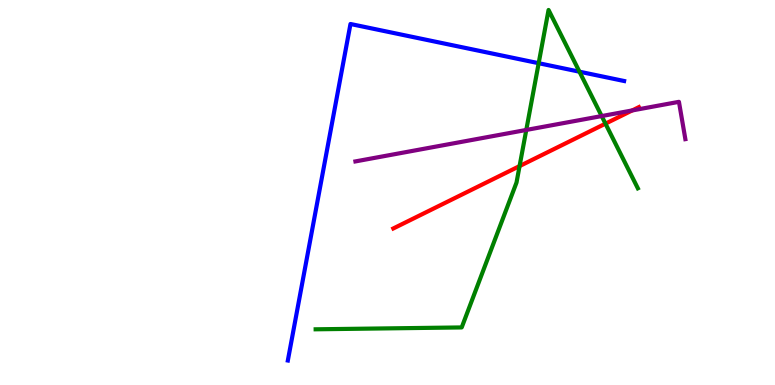[{'lines': ['blue', 'red'], 'intersections': []}, {'lines': ['green', 'red'], 'intersections': [{'x': 6.7, 'y': 5.69}, {'x': 7.81, 'y': 6.79}]}, {'lines': ['purple', 'red'], 'intersections': [{'x': 8.16, 'y': 7.13}]}, {'lines': ['blue', 'green'], 'intersections': [{'x': 6.95, 'y': 8.36}, {'x': 7.48, 'y': 8.14}]}, {'lines': ['blue', 'purple'], 'intersections': []}, {'lines': ['green', 'purple'], 'intersections': [{'x': 6.79, 'y': 6.62}, {'x': 7.76, 'y': 6.99}]}]